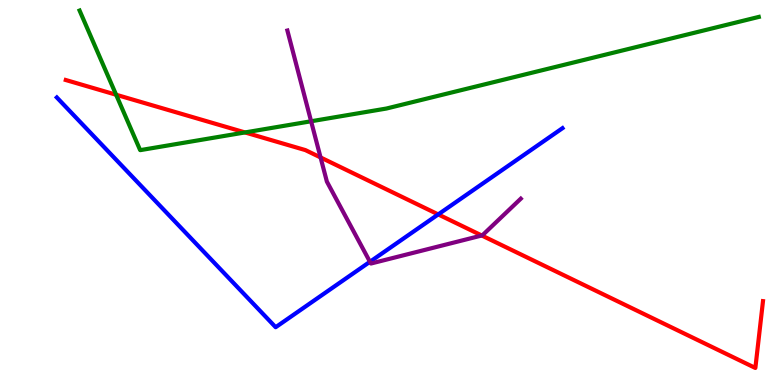[{'lines': ['blue', 'red'], 'intersections': [{'x': 5.65, 'y': 4.43}]}, {'lines': ['green', 'red'], 'intersections': [{'x': 1.5, 'y': 7.54}, {'x': 3.16, 'y': 6.56}]}, {'lines': ['purple', 'red'], 'intersections': [{'x': 4.14, 'y': 5.91}, {'x': 6.22, 'y': 3.88}]}, {'lines': ['blue', 'green'], 'intersections': []}, {'lines': ['blue', 'purple'], 'intersections': [{'x': 4.77, 'y': 3.2}]}, {'lines': ['green', 'purple'], 'intersections': [{'x': 4.01, 'y': 6.85}]}]